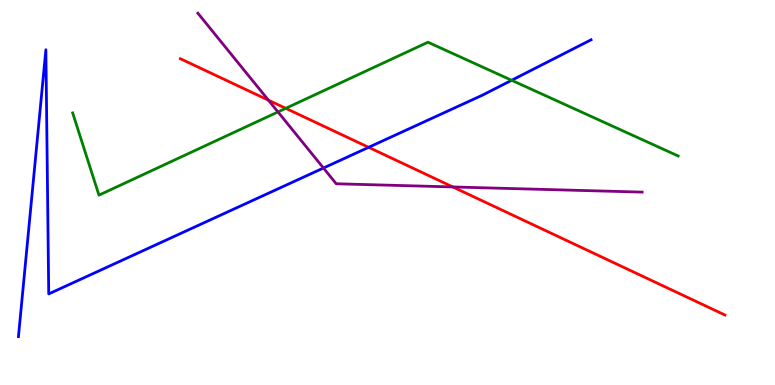[{'lines': ['blue', 'red'], 'intersections': [{'x': 4.76, 'y': 6.17}]}, {'lines': ['green', 'red'], 'intersections': [{'x': 3.69, 'y': 7.19}]}, {'lines': ['purple', 'red'], 'intersections': [{'x': 3.46, 'y': 7.4}, {'x': 5.84, 'y': 5.14}]}, {'lines': ['blue', 'green'], 'intersections': [{'x': 6.6, 'y': 7.91}]}, {'lines': ['blue', 'purple'], 'intersections': [{'x': 4.17, 'y': 5.64}]}, {'lines': ['green', 'purple'], 'intersections': [{'x': 3.59, 'y': 7.09}]}]